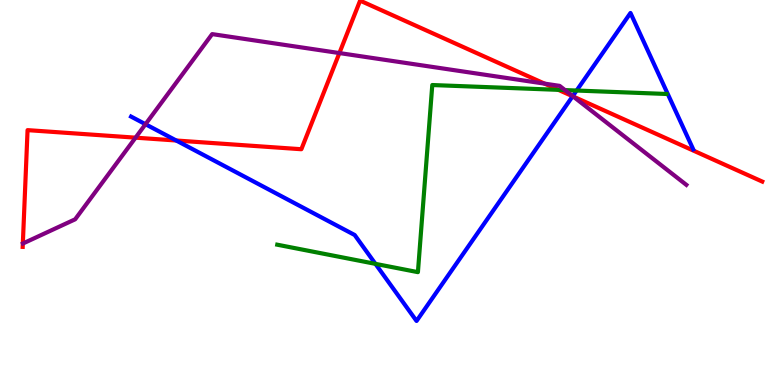[{'lines': ['blue', 'red'], 'intersections': [{'x': 2.27, 'y': 6.35}, {'x': 7.39, 'y': 7.5}]}, {'lines': ['green', 'red'], 'intersections': [{'x': 7.2, 'y': 7.67}]}, {'lines': ['purple', 'red'], 'intersections': [{'x': 1.75, 'y': 6.42}, {'x': 4.38, 'y': 8.62}, {'x': 7.03, 'y': 7.83}, {'x': 7.4, 'y': 7.49}]}, {'lines': ['blue', 'green'], 'intersections': [{'x': 4.84, 'y': 3.15}, {'x': 7.44, 'y': 7.65}]}, {'lines': ['blue', 'purple'], 'intersections': [{'x': 1.88, 'y': 6.77}, {'x': 7.39, 'y': 7.5}]}, {'lines': ['green', 'purple'], 'intersections': [{'x': 7.29, 'y': 7.66}]}]